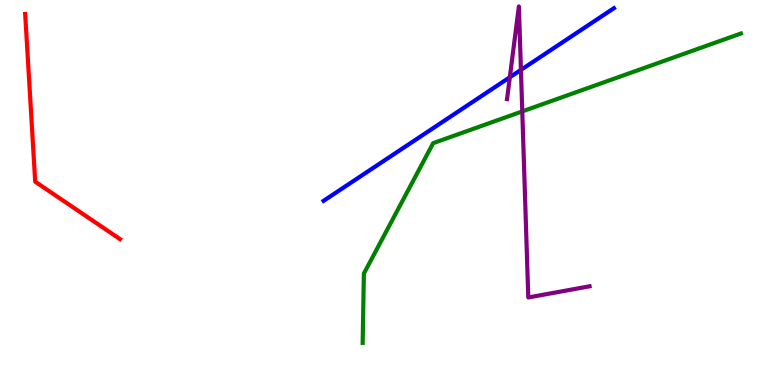[{'lines': ['blue', 'red'], 'intersections': []}, {'lines': ['green', 'red'], 'intersections': []}, {'lines': ['purple', 'red'], 'intersections': []}, {'lines': ['blue', 'green'], 'intersections': []}, {'lines': ['blue', 'purple'], 'intersections': [{'x': 6.58, 'y': 7.99}, {'x': 6.72, 'y': 8.18}]}, {'lines': ['green', 'purple'], 'intersections': [{'x': 6.74, 'y': 7.11}]}]